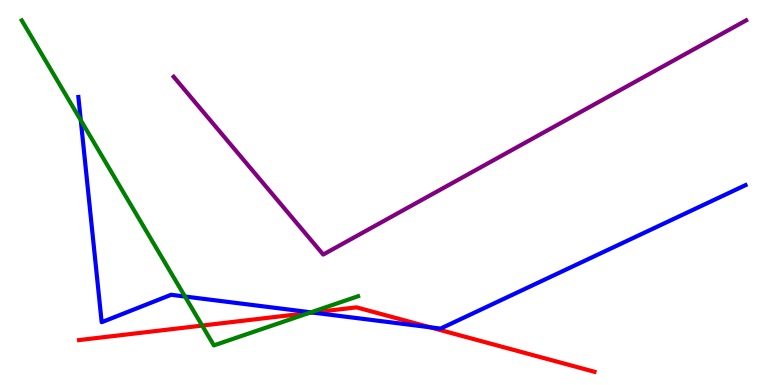[{'lines': ['blue', 'red'], 'intersections': [{'x': 4.03, 'y': 1.88}, {'x': 5.55, 'y': 1.5}]}, {'lines': ['green', 'red'], 'intersections': [{'x': 2.61, 'y': 1.54}, {'x': 3.99, 'y': 1.87}]}, {'lines': ['purple', 'red'], 'intersections': []}, {'lines': ['blue', 'green'], 'intersections': [{'x': 1.04, 'y': 6.88}, {'x': 2.39, 'y': 2.3}, {'x': 4.01, 'y': 1.89}]}, {'lines': ['blue', 'purple'], 'intersections': []}, {'lines': ['green', 'purple'], 'intersections': []}]